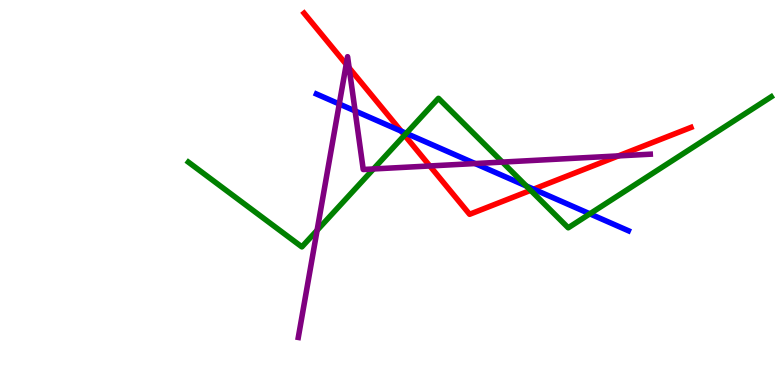[{'lines': ['blue', 'red'], 'intersections': [{'x': 5.18, 'y': 6.59}, {'x': 6.89, 'y': 5.09}]}, {'lines': ['green', 'red'], 'intersections': [{'x': 5.22, 'y': 6.49}, {'x': 6.85, 'y': 5.06}]}, {'lines': ['purple', 'red'], 'intersections': [{'x': 4.47, 'y': 8.33}, {'x': 4.5, 'y': 8.24}, {'x': 5.55, 'y': 5.69}, {'x': 7.98, 'y': 5.95}]}, {'lines': ['blue', 'green'], 'intersections': [{'x': 5.24, 'y': 6.54}, {'x': 6.79, 'y': 5.17}, {'x': 7.61, 'y': 4.45}]}, {'lines': ['blue', 'purple'], 'intersections': [{'x': 4.38, 'y': 7.3}, {'x': 4.58, 'y': 7.12}, {'x': 6.13, 'y': 5.75}]}, {'lines': ['green', 'purple'], 'intersections': [{'x': 4.09, 'y': 4.02}, {'x': 4.82, 'y': 5.61}, {'x': 6.48, 'y': 5.79}]}]